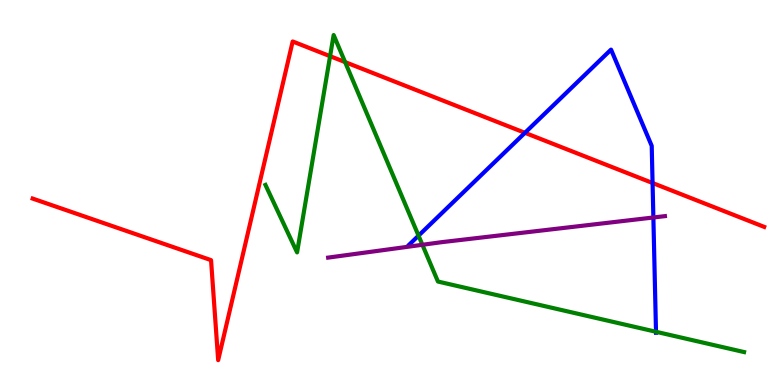[{'lines': ['blue', 'red'], 'intersections': [{'x': 6.77, 'y': 6.55}, {'x': 8.42, 'y': 5.25}]}, {'lines': ['green', 'red'], 'intersections': [{'x': 4.26, 'y': 8.54}, {'x': 4.45, 'y': 8.39}]}, {'lines': ['purple', 'red'], 'intersections': []}, {'lines': ['blue', 'green'], 'intersections': [{'x': 5.4, 'y': 3.88}, {'x': 8.46, 'y': 1.38}]}, {'lines': ['blue', 'purple'], 'intersections': [{'x': 8.43, 'y': 4.35}]}, {'lines': ['green', 'purple'], 'intersections': [{'x': 5.45, 'y': 3.64}]}]